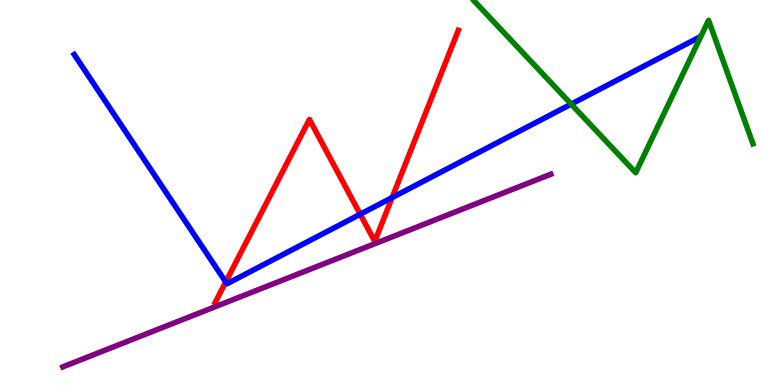[{'lines': ['blue', 'red'], 'intersections': [{'x': 2.91, 'y': 2.68}, {'x': 4.65, 'y': 4.44}, {'x': 5.06, 'y': 4.87}]}, {'lines': ['green', 'red'], 'intersections': []}, {'lines': ['purple', 'red'], 'intersections': []}, {'lines': ['blue', 'green'], 'intersections': [{'x': 7.37, 'y': 7.3}]}, {'lines': ['blue', 'purple'], 'intersections': []}, {'lines': ['green', 'purple'], 'intersections': []}]